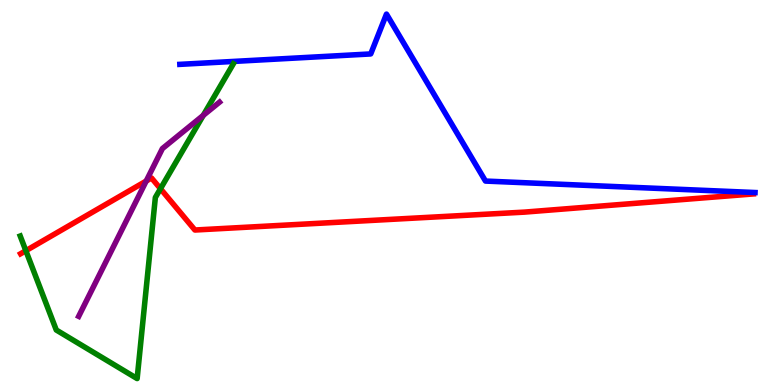[{'lines': ['blue', 'red'], 'intersections': []}, {'lines': ['green', 'red'], 'intersections': [{'x': 0.334, 'y': 3.49}, {'x': 2.07, 'y': 5.1}]}, {'lines': ['purple', 'red'], 'intersections': [{'x': 1.89, 'y': 5.3}]}, {'lines': ['blue', 'green'], 'intersections': []}, {'lines': ['blue', 'purple'], 'intersections': []}, {'lines': ['green', 'purple'], 'intersections': [{'x': 2.62, 'y': 7.0}]}]